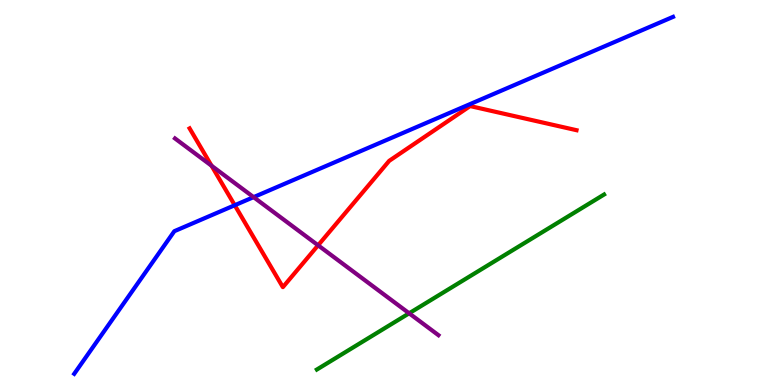[{'lines': ['blue', 'red'], 'intersections': [{'x': 3.03, 'y': 4.67}]}, {'lines': ['green', 'red'], 'intersections': []}, {'lines': ['purple', 'red'], 'intersections': [{'x': 2.73, 'y': 5.7}, {'x': 4.1, 'y': 3.63}]}, {'lines': ['blue', 'green'], 'intersections': []}, {'lines': ['blue', 'purple'], 'intersections': [{'x': 3.27, 'y': 4.88}]}, {'lines': ['green', 'purple'], 'intersections': [{'x': 5.28, 'y': 1.86}]}]